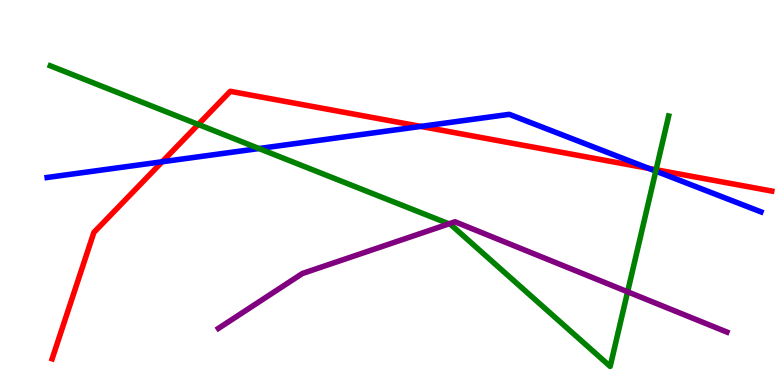[{'lines': ['blue', 'red'], 'intersections': [{'x': 2.09, 'y': 5.8}, {'x': 5.43, 'y': 6.72}, {'x': 8.37, 'y': 5.63}]}, {'lines': ['green', 'red'], 'intersections': [{'x': 2.56, 'y': 6.77}, {'x': 8.47, 'y': 5.59}]}, {'lines': ['purple', 'red'], 'intersections': []}, {'lines': ['blue', 'green'], 'intersections': [{'x': 3.34, 'y': 6.14}, {'x': 8.46, 'y': 5.56}]}, {'lines': ['blue', 'purple'], 'intersections': []}, {'lines': ['green', 'purple'], 'intersections': [{'x': 5.79, 'y': 4.19}, {'x': 8.1, 'y': 2.42}]}]